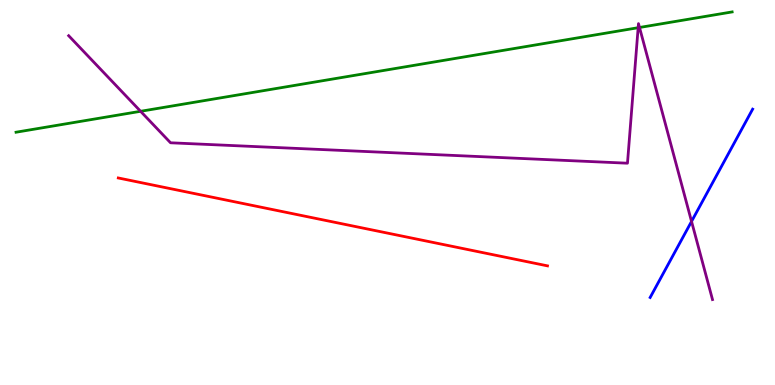[{'lines': ['blue', 'red'], 'intersections': []}, {'lines': ['green', 'red'], 'intersections': []}, {'lines': ['purple', 'red'], 'intersections': []}, {'lines': ['blue', 'green'], 'intersections': []}, {'lines': ['blue', 'purple'], 'intersections': [{'x': 8.92, 'y': 4.25}]}, {'lines': ['green', 'purple'], 'intersections': [{'x': 1.81, 'y': 7.11}, {'x': 8.23, 'y': 9.28}, {'x': 8.25, 'y': 9.29}]}]